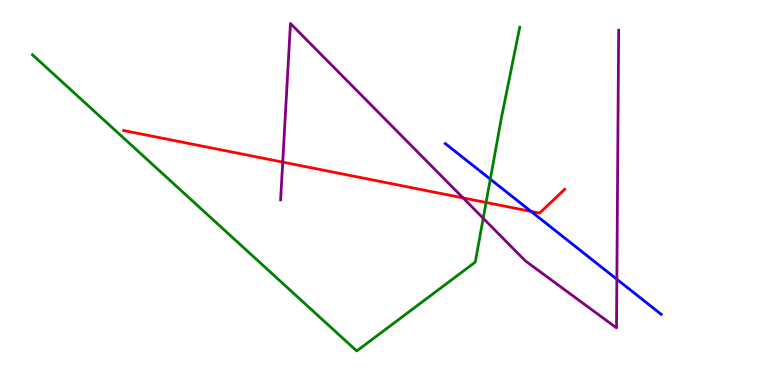[{'lines': ['blue', 'red'], 'intersections': [{'x': 6.85, 'y': 4.51}]}, {'lines': ['green', 'red'], 'intersections': [{'x': 6.27, 'y': 4.74}]}, {'lines': ['purple', 'red'], 'intersections': [{'x': 3.65, 'y': 5.79}, {'x': 5.97, 'y': 4.86}]}, {'lines': ['blue', 'green'], 'intersections': [{'x': 6.33, 'y': 5.35}]}, {'lines': ['blue', 'purple'], 'intersections': [{'x': 7.96, 'y': 2.75}]}, {'lines': ['green', 'purple'], 'intersections': [{'x': 6.23, 'y': 4.33}]}]